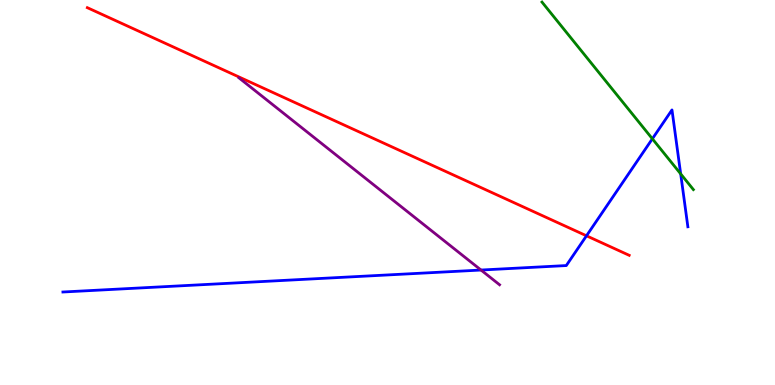[{'lines': ['blue', 'red'], 'intersections': [{'x': 7.57, 'y': 3.88}]}, {'lines': ['green', 'red'], 'intersections': []}, {'lines': ['purple', 'red'], 'intersections': []}, {'lines': ['blue', 'green'], 'intersections': [{'x': 8.42, 'y': 6.39}, {'x': 8.78, 'y': 5.48}]}, {'lines': ['blue', 'purple'], 'intersections': [{'x': 6.21, 'y': 2.99}]}, {'lines': ['green', 'purple'], 'intersections': []}]